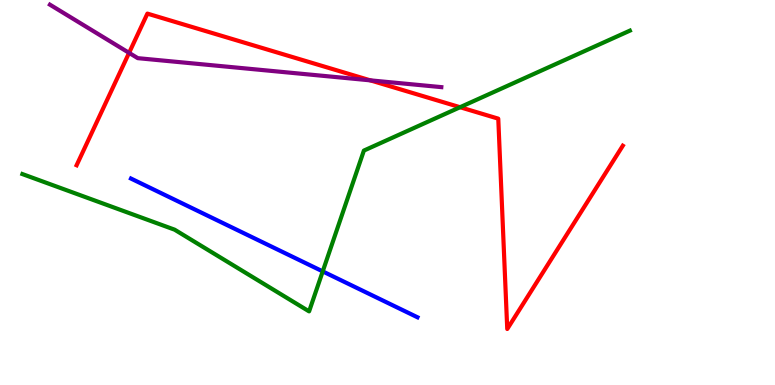[{'lines': ['blue', 'red'], 'intersections': []}, {'lines': ['green', 'red'], 'intersections': [{'x': 5.94, 'y': 7.22}]}, {'lines': ['purple', 'red'], 'intersections': [{'x': 1.67, 'y': 8.63}, {'x': 4.78, 'y': 7.91}]}, {'lines': ['blue', 'green'], 'intersections': [{'x': 4.16, 'y': 2.95}]}, {'lines': ['blue', 'purple'], 'intersections': []}, {'lines': ['green', 'purple'], 'intersections': []}]